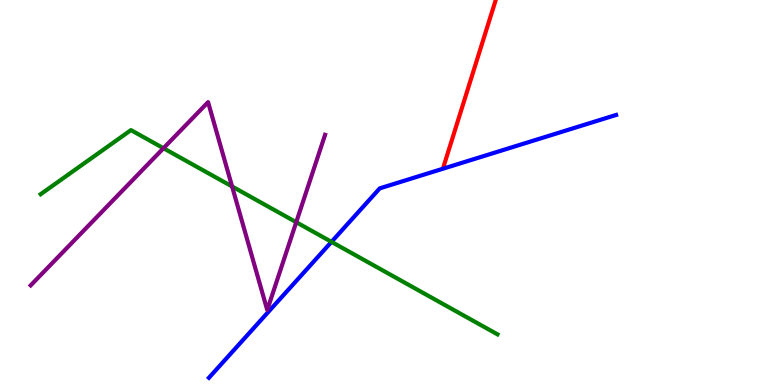[{'lines': ['blue', 'red'], 'intersections': []}, {'lines': ['green', 'red'], 'intersections': []}, {'lines': ['purple', 'red'], 'intersections': []}, {'lines': ['blue', 'green'], 'intersections': [{'x': 4.28, 'y': 3.72}]}, {'lines': ['blue', 'purple'], 'intersections': []}, {'lines': ['green', 'purple'], 'intersections': [{'x': 2.11, 'y': 6.15}, {'x': 2.99, 'y': 5.16}, {'x': 3.82, 'y': 4.23}]}]